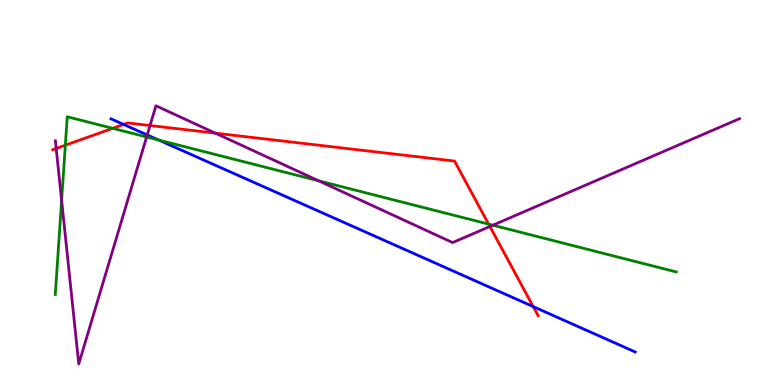[{'lines': ['blue', 'red'], 'intersections': [{'x': 1.59, 'y': 6.77}, {'x': 6.88, 'y': 2.04}]}, {'lines': ['green', 'red'], 'intersections': [{'x': 0.843, 'y': 6.23}, {'x': 1.45, 'y': 6.67}, {'x': 6.3, 'y': 4.18}]}, {'lines': ['purple', 'red'], 'intersections': [{'x': 0.725, 'y': 6.14}, {'x': 1.94, 'y': 6.74}, {'x': 2.78, 'y': 6.54}, {'x': 6.32, 'y': 4.12}]}, {'lines': ['blue', 'green'], 'intersections': [{'x': 2.05, 'y': 6.36}]}, {'lines': ['blue', 'purple'], 'intersections': [{'x': 1.9, 'y': 6.49}]}, {'lines': ['green', 'purple'], 'intersections': [{'x': 0.795, 'y': 4.8}, {'x': 1.89, 'y': 6.44}, {'x': 4.11, 'y': 5.3}, {'x': 6.36, 'y': 4.15}]}]